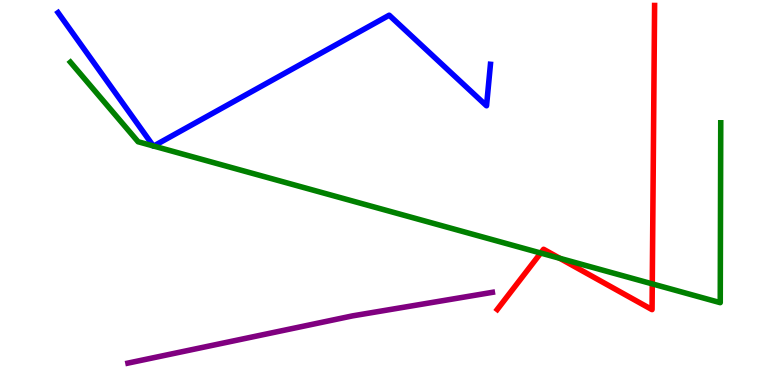[{'lines': ['blue', 'red'], 'intersections': []}, {'lines': ['green', 'red'], 'intersections': [{'x': 6.98, 'y': 3.43}, {'x': 7.22, 'y': 3.29}, {'x': 8.42, 'y': 2.63}]}, {'lines': ['purple', 'red'], 'intersections': []}, {'lines': ['blue', 'green'], 'intersections': [{'x': 1.98, 'y': 6.21}, {'x': 1.98, 'y': 6.21}]}, {'lines': ['blue', 'purple'], 'intersections': []}, {'lines': ['green', 'purple'], 'intersections': []}]